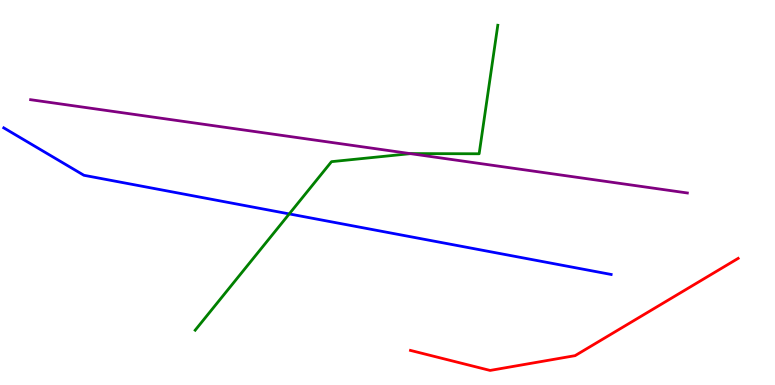[{'lines': ['blue', 'red'], 'intersections': []}, {'lines': ['green', 'red'], 'intersections': []}, {'lines': ['purple', 'red'], 'intersections': []}, {'lines': ['blue', 'green'], 'intersections': [{'x': 3.73, 'y': 4.44}]}, {'lines': ['blue', 'purple'], 'intersections': []}, {'lines': ['green', 'purple'], 'intersections': [{'x': 5.3, 'y': 6.01}]}]